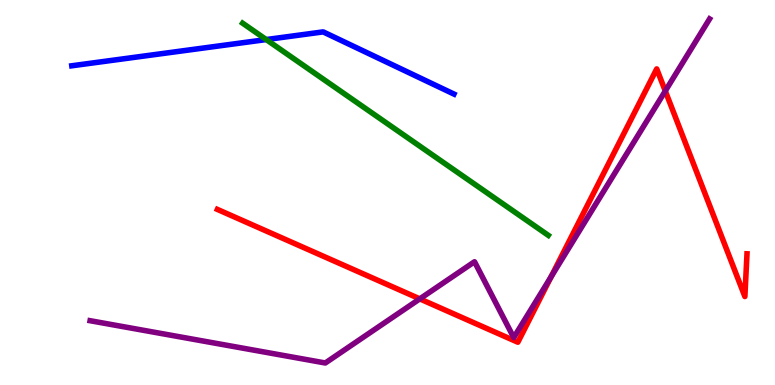[{'lines': ['blue', 'red'], 'intersections': []}, {'lines': ['green', 'red'], 'intersections': []}, {'lines': ['purple', 'red'], 'intersections': [{'x': 5.42, 'y': 2.24}, {'x': 7.11, 'y': 2.81}, {'x': 8.58, 'y': 7.64}]}, {'lines': ['blue', 'green'], 'intersections': [{'x': 3.44, 'y': 8.97}]}, {'lines': ['blue', 'purple'], 'intersections': []}, {'lines': ['green', 'purple'], 'intersections': []}]